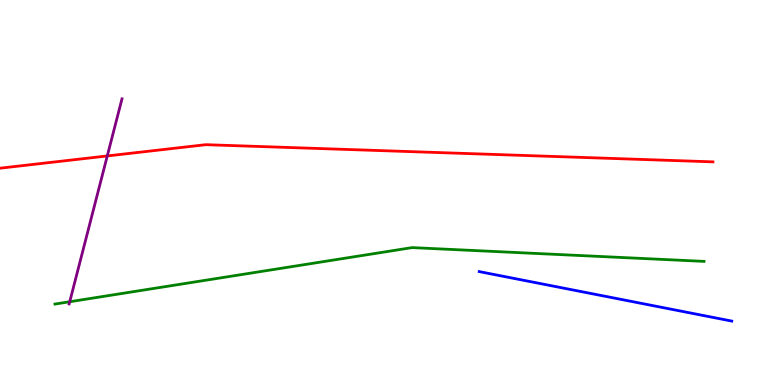[{'lines': ['blue', 'red'], 'intersections': []}, {'lines': ['green', 'red'], 'intersections': []}, {'lines': ['purple', 'red'], 'intersections': [{'x': 1.38, 'y': 5.95}]}, {'lines': ['blue', 'green'], 'intersections': []}, {'lines': ['blue', 'purple'], 'intersections': []}, {'lines': ['green', 'purple'], 'intersections': [{'x': 0.9, 'y': 2.16}]}]